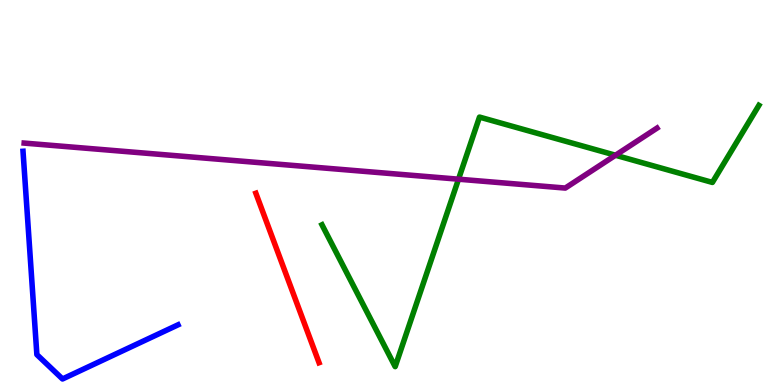[{'lines': ['blue', 'red'], 'intersections': []}, {'lines': ['green', 'red'], 'intersections': []}, {'lines': ['purple', 'red'], 'intersections': []}, {'lines': ['blue', 'green'], 'intersections': []}, {'lines': ['blue', 'purple'], 'intersections': []}, {'lines': ['green', 'purple'], 'intersections': [{'x': 5.92, 'y': 5.35}, {'x': 7.94, 'y': 5.97}]}]